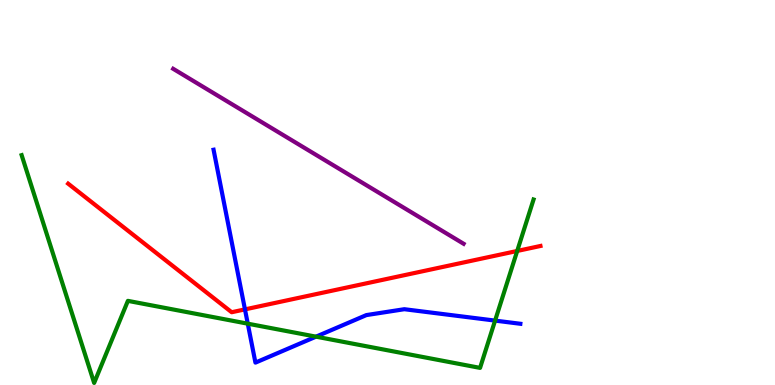[{'lines': ['blue', 'red'], 'intersections': [{'x': 3.16, 'y': 1.96}]}, {'lines': ['green', 'red'], 'intersections': [{'x': 6.67, 'y': 3.48}]}, {'lines': ['purple', 'red'], 'intersections': []}, {'lines': ['blue', 'green'], 'intersections': [{'x': 3.2, 'y': 1.59}, {'x': 4.08, 'y': 1.26}, {'x': 6.39, 'y': 1.67}]}, {'lines': ['blue', 'purple'], 'intersections': []}, {'lines': ['green', 'purple'], 'intersections': []}]